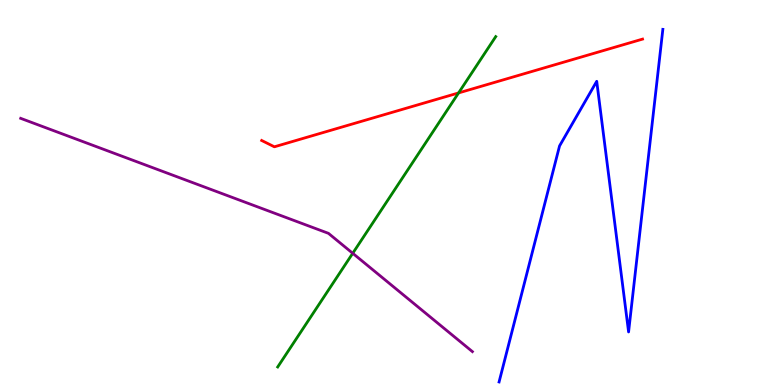[{'lines': ['blue', 'red'], 'intersections': []}, {'lines': ['green', 'red'], 'intersections': [{'x': 5.92, 'y': 7.59}]}, {'lines': ['purple', 'red'], 'intersections': []}, {'lines': ['blue', 'green'], 'intersections': []}, {'lines': ['blue', 'purple'], 'intersections': []}, {'lines': ['green', 'purple'], 'intersections': [{'x': 4.55, 'y': 3.42}]}]